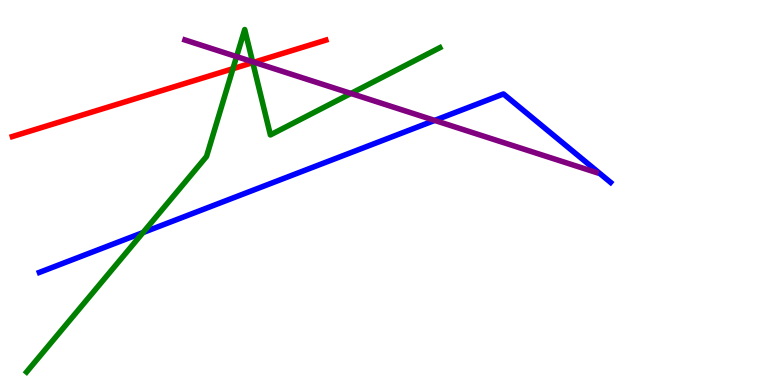[{'lines': ['blue', 'red'], 'intersections': []}, {'lines': ['green', 'red'], 'intersections': [{'x': 3.01, 'y': 8.22}, {'x': 3.26, 'y': 8.37}]}, {'lines': ['purple', 'red'], 'intersections': [{'x': 3.28, 'y': 8.38}]}, {'lines': ['blue', 'green'], 'intersections': [{'x': 1.85, 'y': 3.96}]}, {'lines': ['blue', 'purple'], 'intersections': [{'x': 5.61, 'y': 6.87}]}, {'lines': ['green', 'purple'], 'intersections': [{'x': 3.05, 'y': 8.53}, {'x': 3.26, 'y': 8.4}, {'x': 4.53, 'y': 7.57}]}]